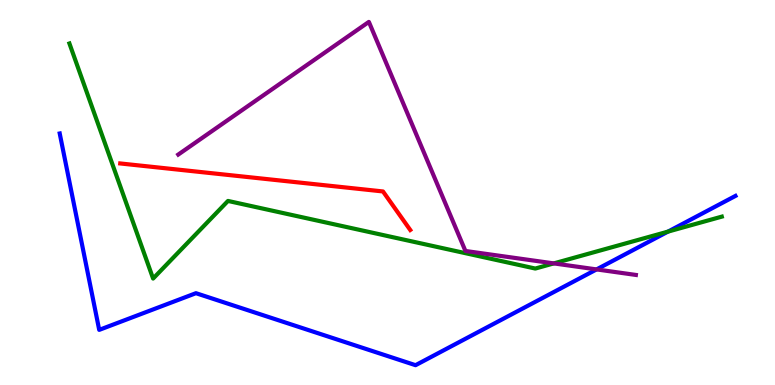[{'lines': ['blue', 'red'], 'intersections': []}, {'lines': ['green', 'red'], 'intersections': []}, {'lines': ['purple', 'red'], 'intersections': []}, {'lines': ['blue', 'green'], 'intersections': [{'x': 8.62, 'y': 3.98}]}, {'lines': ['blue', 'purple'], 'intersections': [{'x': 7.7, 'y': 3.0}]}, {'lines': ['green', 'purple'], 'intersections': [{'x': 7.15, 'y': 3.16}]}]